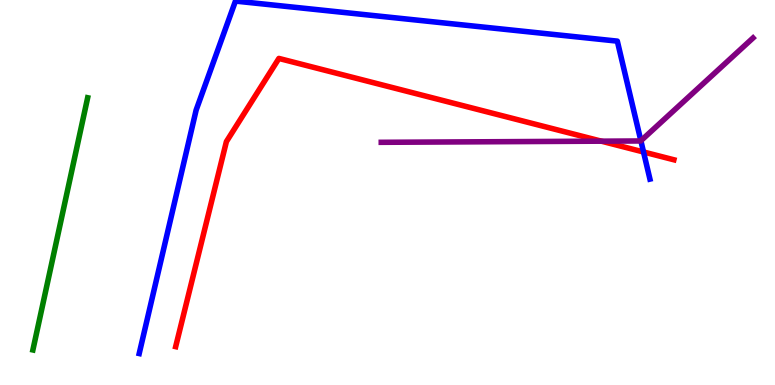[{'lines': ['blue', 'red'], 'intersections': [{'x': 8.3, 'y': 6.05}]}, {'lines': ['green', 'red'], 'intersections': []}, {'lines': ['purple', 'red'], 'intersections': [{'x': 7.76, 'y': 6.33}]}, {'lines': ['blue', 'green'], 'intersections': []}, {'lines': ['blue', 'purple'], 'intersections': [{'x': 8.27, 'y': 6.34}]}, {'lines': ['green', 'purple'], 'intersections': []}]